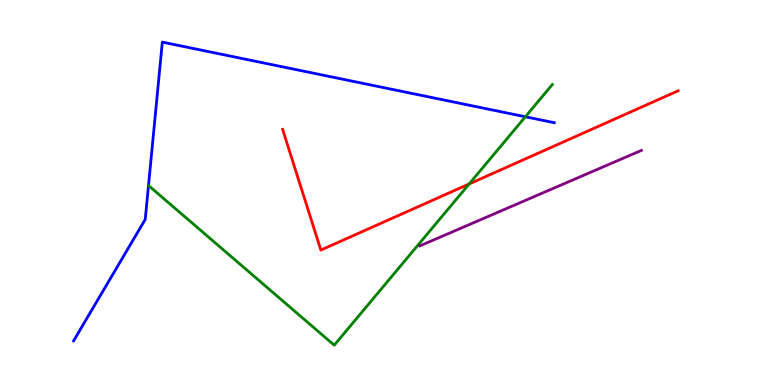[{'lines': ['blue', 'red'], 'intersections': []}, {'lines': ['green', 'red'], 'intersections': [{'x': 6.05, 'y': 5.22}]}, {'lines': ['purple', 'red'], 'intersections': []}, {'lines': ['blue', 'green'], 'intersections': [{'x': 6.78, 'y': 6.97}]}, {'lines': ['blue', 'purple'], 'intersections': []}, {'lines': ['green', 'purple'], 'intersections': []}]